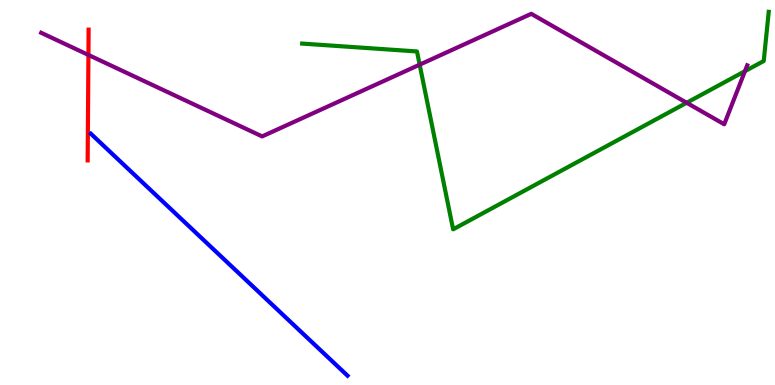[{'lines': ['blue', 'red'], 'intersections': []}, {'lines': ['green', 'red'], 'intersections': []}, {'lines': ['purple', 'red'], 'intersections': [{'x': 1.14, 'y': 8.57}]}, {'lines': ['blue', 'green'], 'intersections': []}, {'lines': ['blue', 'purple'], 'intersections': []}, {'lines': ['green', 'purple'], 'intersections': [{'x': 5.41, 'y': 8.32}, {'x': 8.86, 'y': 7.33}, {'x': 9.61, 'y': 8.15}]}]